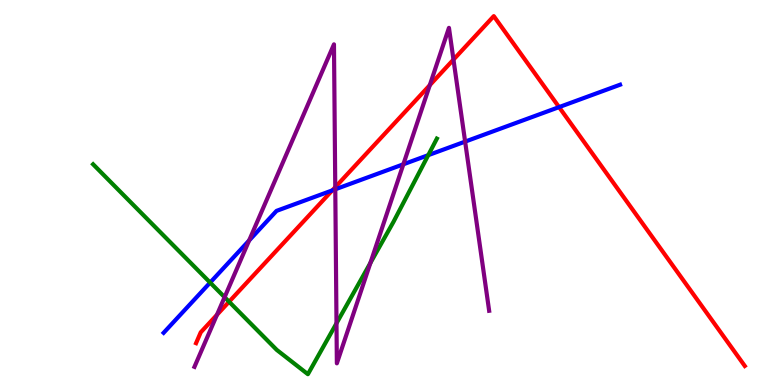[{'lines': ['blue', 'red'], 'intersections': [{'x': 4.29, 'y': 5.05}, {'x': 7.21, 'y': 7.22}]}, {'lines': ['green', 'red'], 'intersections': [{'x': 2.96, 'y': 2.16}]}, {'lines': ['purple', 'red'], 'intersections': [{'x': 2.8, 'y': 1.82}, {'x': 4.33, 'y': 5.14}, {'x': 5.55, 'y': 7.79}, {'x': 5.85, 'y': 8.45}]}, {'lines': ['blue', 'green'], 'intersections': [{'x': 2.71, 'y': 2.66}, {'x': 5.53, 'y': 5.97}]}, {'lines': ['blue', 'purple'], 'intersections': [{'x': 3.21, 'y': 3.75}, {'x': 4.33, 'y': 5.08}, {'x': 5.2, 'y': 5.73}, {'x': 6.0, 'y': 6.32}]}, {'lines': ['green', 'purple'], 'intersections': [{'x': 2.9, 'y': 2.28}, {'x': 4.34, 'y': 1.6}, {'x': 4.78, 'y': 3.17}]}]